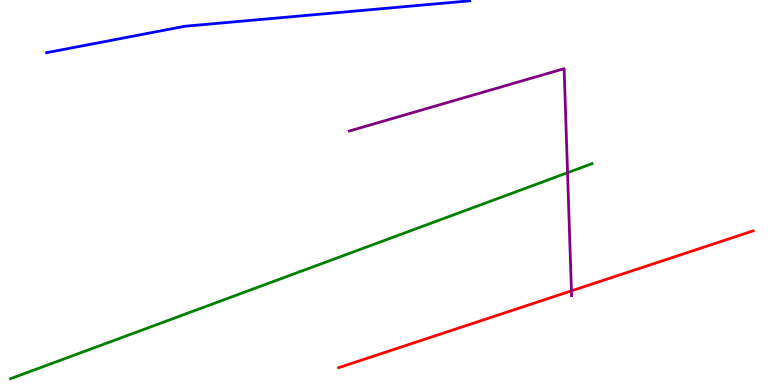[{'lines': ['blue', 'red'], 'intersections': []}, {'lines': ['green', 'red'], 'intersections': []}, {'lines': ['purple', 'red'], 'intersections': [{'x': 7.37, 'y': 2.45}]}, {'lines': ['blue', 'green'], 'intersections': []}, {'lines': ['blue', 'purple'], 'intersections': []}, {'lines': ['green', 'purple'], 'intersections': [{'x': 7.32, 'y': 5.51}]}]